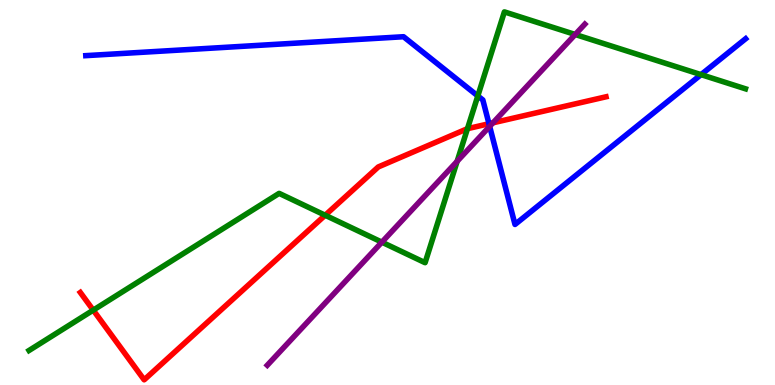[{'lines': ['blue', 'red'], 'intersections': [{'x': 6.31, 'y': 6.79}]}, {'lines': ['green', 'red'], 'intersections': [{'x': 1.2, 'y': 1.94}, {'x': 4.2, 'y': 4.41}, {'x': 6.03, 'y': 6.66}]}, {'lines': ['purple', 'red'], 'intersections': [{'x': 6.36, 'y': 6.81}]}, {'lines': ['blue', 'green'], 'intersections': [{'x': 6.17, 'y': 7.51}, {'x': 9.05, 'y': 8.06}]}, {'lines': ['blue', 'purple'], 'intersections': [{'x': 6.32, 'y': 6.72}]}, {'lines': ['green', 'purple'], 'intersections': [{'x': 4.93, 'y': 3.71}, {'x': 5.9, 'y': 5.81}, {'x': 7.42, 'y': 9.1}]}]